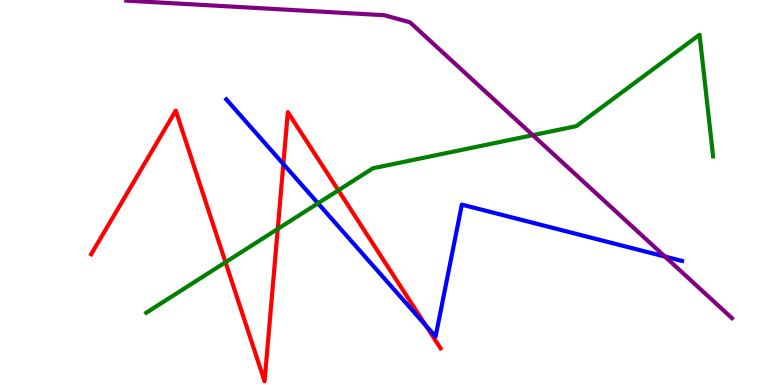[{'lines': ['blue', 'red'], 'intersections': [{'x': 3.66, 'y': 5.74}, {'x': 5.49, 'y': 1.54}]}, {'lines': ['green', 'red'], 'intersections': [{'x': 2.91, 'y': 3.19}, {'x': 3.58, 'y': 4.05}, {'x': 4.37, 'y': 5.06}]}, {'lines': ['purple', 'red'], 'intersections': []}, {'lines': ['blue', 'green'], 'intersections': [{'x': 4.1, 'y': 4.72}]}, {'lines': ['blue', 'purple'], 'intersections': [{'x': 8.58, 'y': 3.34}]}, {'lines': ['green', 'purple'], 'intersections': [{'x': 6.88, 'y': 6.49}]}]